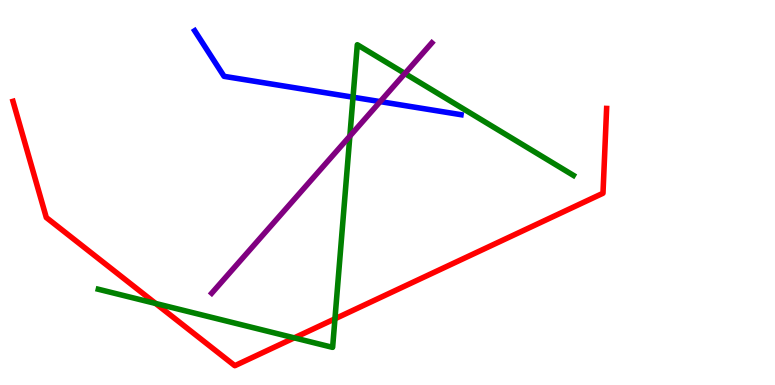[{'lines': ['blue', 'red'], 'intersections': []}, {'lines': ['green', 'red'], 'intersections': [{'x': 2.01, 'y': 2.12}, {'x': 3.8, 'y': 1.22}, {'x': 4.32, 'y': 1.72}]}, {'lines': ['purple', 'red'], 'intersections': []}, {'lines': ['blue', 'green'], 'intersections': [{'x': 4.56, 'y': 7.48}]}, {'lines': ['blue', 'purple'], 'intersections': [{'x': 4.91, 'y': 7.36}]}, {'lines': ['green', 'purple'], 'intersections': [{'x': 4.51, 'y': 6.46}, {'x': 5.22, 'y': 8.09}]}]